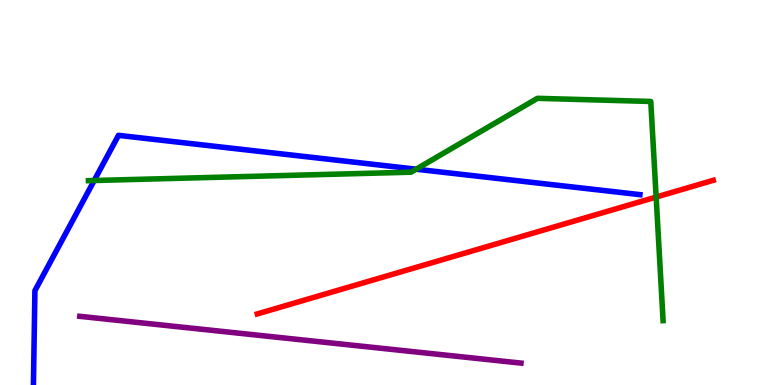[{'lines': ['blue', 'red'], 'intersections': []}, {'lines': ['green', 'red'], 'intersections': [{'x': 8.47, 'y': 4.88}]}, {'lines': ['purple', 'red'], 'intersections': []}, {'lines': ['blue', 'green'], 'intersections': [{'x': 1.22, 'y': 5.31}, {'x': 5.37, 'y': 5.61}]}, {'lines': ['blue', 'purple'], 'intersections': []}, {'lines': ['green', 'purple'], 'intersections': []}]